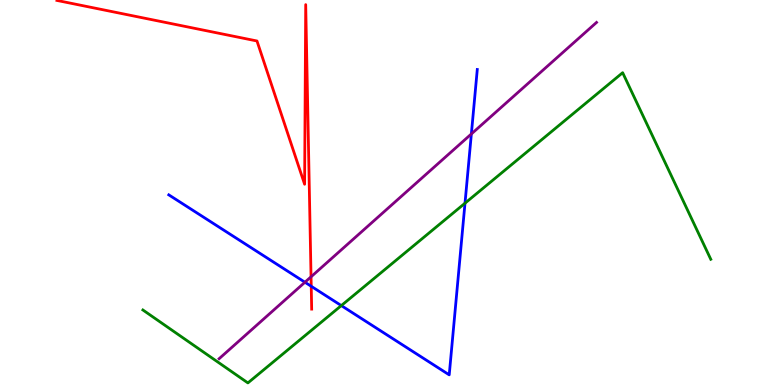[{'lines': ['blue', 'red'], 'intersections': [{'x': 4.02, 'y': 2.56}]}, {'lines': ['green', 'red'], 'intersections': []}, {'lines': ['purple', 'red'], 'intersections': [{'x': 4.01, 'y': 2.81}]}, {'lines': ['blue', 'green'], 'intersections': [{'x': 4.4, 'y': 2.06}, {'x': 6.0, 'y': 4.72}]}, {'lines': ['blue', 'purple'], 'intersections': [{'x': 3.93, 'y': 2.67}, {'x': 6.08, 'y': 6.52}]}, {'lines': ['green', 'purple'], 'intersections': []}]